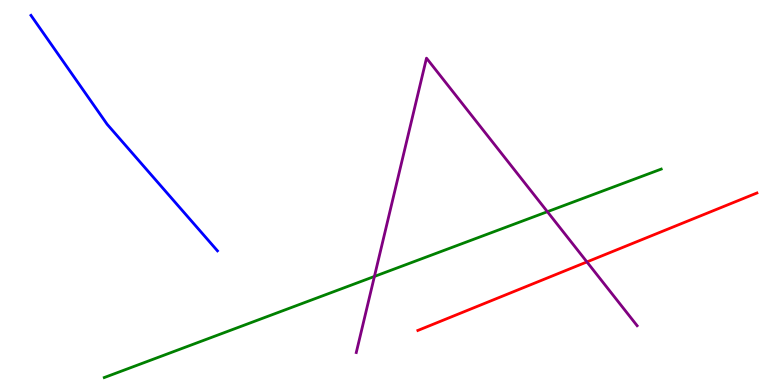[{'lines': ['blue', 'red'], 'intersections': []}, {'lines': ['green', 'red'], 'intersections': []}, {'lines': ['purple', 'red'], 'intersections': [{'x': 7.57, 'y': 3.2}]}, {'lines': ['blue', 'green'], 'intersections': []}, {'lines': ['blue', 'purple'], 'intersections': []}, {'lines': ['green', 'purple'], 'intersections': [{'x': 4.83, 'y': 2.82}, {'x': 7.06, 'y': 4.5}]}]